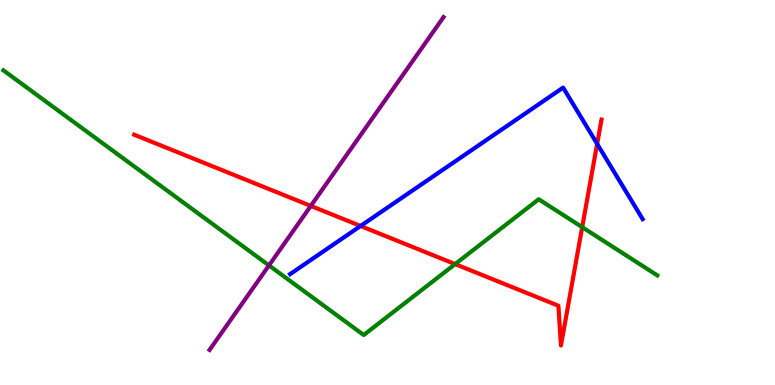[{'lines': ['blue', 'red'], 'intersections': [{'x': 4.65, 'y': 4.13}, {'x': 7.71, 'y': 6.26}]}, {'lines': ['green', 'red'], 'intersections': [{'x': 5.87, 'y': 3.14}, {'x': 7.51, 'y': 4.1}]}, {'lines': ['purple', 'red'], 'intersections': [{'x': 4.01, 'y': 4.65}]}, {'lines': ['blue', 'green'], 'intersections': []}, {'lines': ['blue', 'purple'], 'intersections': []}, {'lines': ['green', 'purple'], 'intersections': [{'x': 3.47, 'y': 3.11}]}]